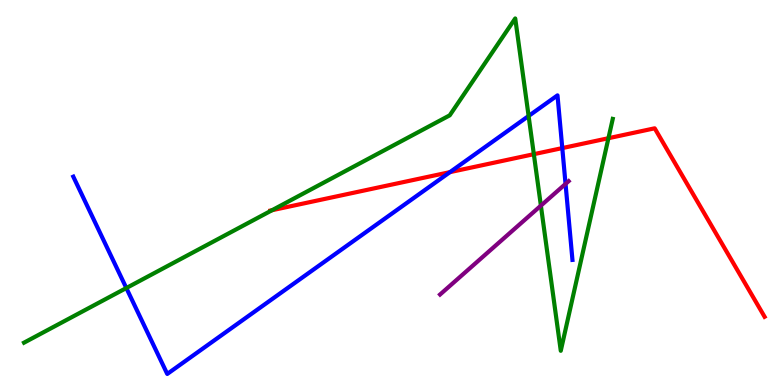[{'lines': ['blue', 'red'], 'intersections': [{'x': 5.81, 'y': 5.53}, {'x': 7.26, 'y': 6.15}]}, {'lines': ['green', 'red'], 'intersections': [{'x': 3.51, 'y': 4.54}, {'x': 6.89, 'y': 6.0}, {'x': 7.85, 'y': 6.41}]}, {'lines': ['purple', 'red'], 'intersections': []}, {'lines': ['blue', 'green'], 'intersections': [{'x': 1.63, 'y': 2.52}, {'x': 6.82, 'y': 6.99}]}, {'lines': ['blue', 'purple'], 'intersections': [{'x': 7.3, 'y': 5.22}]}, {'lines': ['green', 'purple'], 'intersections': [{'x': 6.98, 'y': 4.66}]}]